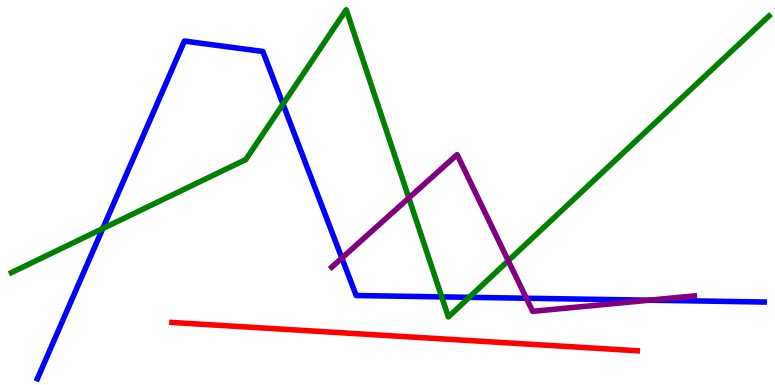[{'lines': ['blue', 'red'], 'intersections': []}, {'lines': ['green', 'red'], 'intersections': []}, {'lines': ['purple', 'red'], 'intersections': []}, {'lines': ['blue', 'green'], 'intersections': [{'x': 1.33, 'y': 4.06}, {'x': 3.65, 'y': 7.3}, {'x': 5.7, 'y': 2.29}, {'x': 6.06, 'y': 2.28}]}, {'lines': ['blue', 'purple'], 'intersections': [{'x': 4.41, 'y': 3.3}, {'x': 6.79, 'y': 2.25}, {'x': 8.38, 'y': 2.2}]}, {'lines': ['green', 'purple'], 'intersections': [{'x': 5.28, 'y': 4.86}, {'x': 6.56, 'y': 3.23}]}]